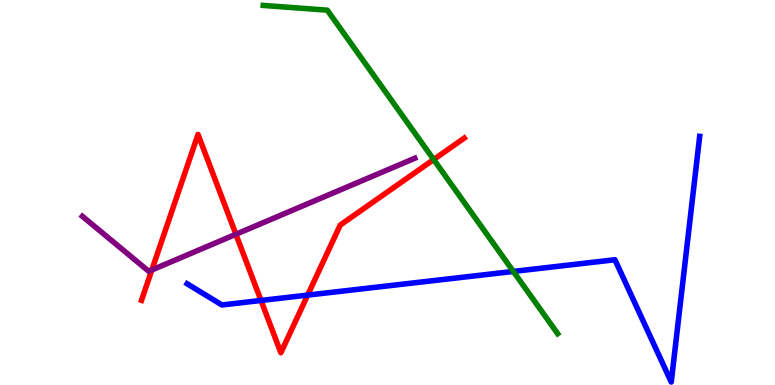[{'lines': ['blue', 'red'], 'intersections': [{'x': 3.37, 'y': 2.2}, {'x': 3.97, 'y': 2.34}]}, {'lines': ['green', 'red'], 'intersections': [{'x': 5.6, 'y': 5.86}]}, {'lines': ['purple', 'red'], 'intersections': [{'x': 1.96, 'y': 2.99}, {'x': 3.04, 'y': 3.91}]}, {'lines': ['blue', 'green'], 'intersections': [{'x': 6.62, 'y': 2.95}]}, {'lines': ['blue', 'purple'], 'intersections': []}, {'lines': ['green', 'purple'], 'intersections': []}]